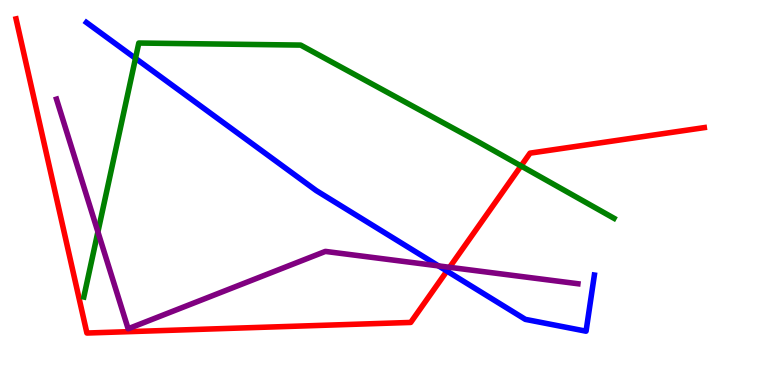[{'lines': ['blue', 'red'], 'intersections': [{'x': 5.77, 'y': 2.96}]}, {'lines': ['green', 'red'], 'intersections': [{'x': 6.72, 'y': 5.69}]}, {'lines': ['purple', 'red'], 'intersections': [{'x': 5.8, 'y': 3.06}]}, {'lines': ['blue', 'green'], 'intersections': [{'x': 1.75, 'y': 8.48}]}, {'lines': ['blue', 'purple'], 'intersections': [{'x': 5.66, 'y': 3.09}]}, {'lines': ['green', 'purple'], 'intersections': [{'x': 1.26, 'y': 3.98}]}]